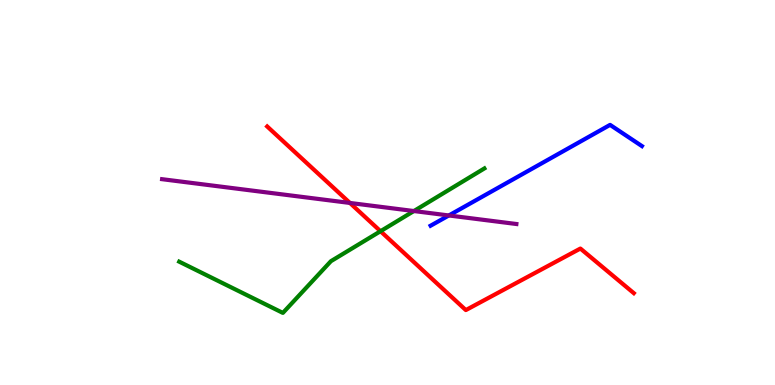[{'lines': ['blue', 'red'], 'intersections': []}, {'lines': ['green', 'red'], 'intersections': [{'x': 4.91, 'y': 3.99}]}, {'lines': ['purple', 'red'], 'intersections': [{'x': 4.52, 'y': 4.73}]}, {'lines': ['blue', 'green'], 'intersections': []}, {'lines': ['blue', 'purple'], 'intersections': [{'x': 5.79, 'y': 4.4}]}, {'lines': ['green', 'purple'], 'intersections': [{'x': 5.34, 'y': 4.52}]}]